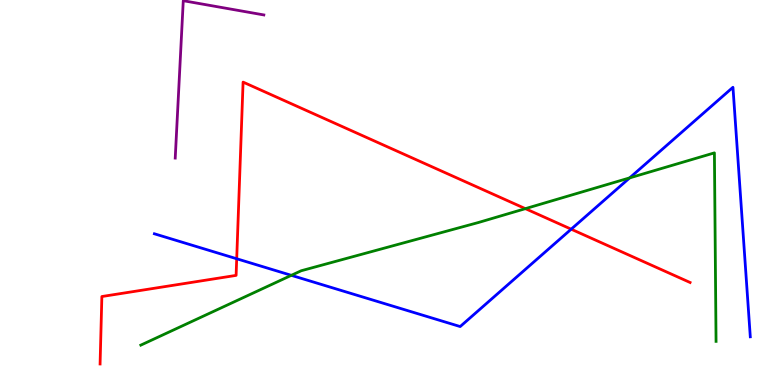[{'lines': ['blue', 'red'], 'intersections': [{'x': 3.05, 'y': 3.28}, {'x': 7.37, 'y': 4.05}]}, {'lines': ['green', 'red'], 'intersections': [{'x': 6.78, 'y': 4.58}]}, {'lines': ['purple', 'red'], 'intersections': []}, {'lines': ['blue', 'green'], 'intersections': [{'x': 3.76, 'y': 2.85}, {'x': 8.12, 'y': 5.38}]}, {'lines': ['blue', 'purple'], 'intersections': []}, {'lines': ['green', 'purple'], 'intersections': []}]